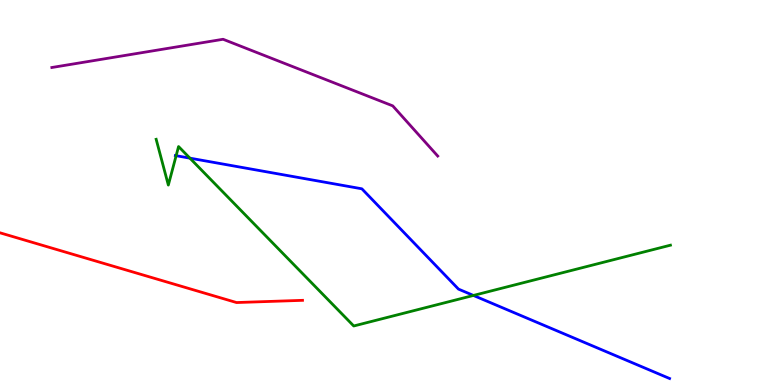[{'lines': ['blue', 'red'], 'intersections': []}, {'lines': ['green', 'red'], 'intersections': []}, {'lines': ['purple', 'red'], 'intersections': []}, {'lines': ['blue', 'green'], 'intersections': [{'x': 2.27, 'y': 5.96}, {'x': 2.45, 'y': 5.89}, {'x': 6.11, 'y': 2.33}]}, {'lines': ['blue', 'purple'], 'intersections': []}, {'lines': ['green', 'purple'], 'intersections': []}]